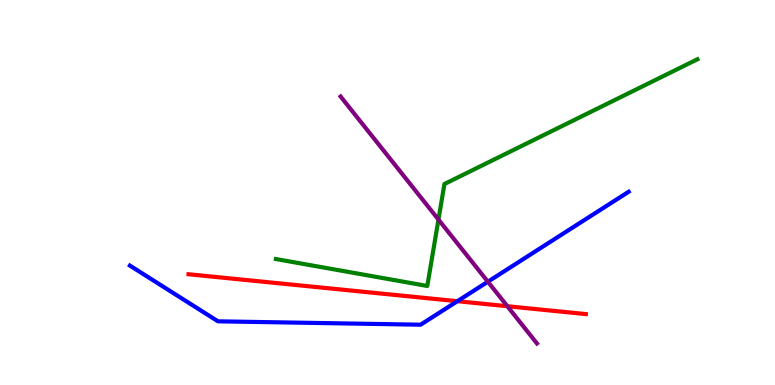[{'lines': ['blue', 'red'], 'intersections': [{'x': 5.9, 'y': 2.18}]}, {'lines': ['green', 'red'], 'intersections': []}, {'lines': ['purple', 'red'], 'intersections': [{'x': 6.55, 'y': 2.05}]}, {'lines': ['blue', 'green'], 'intersections': []}, {'lines': ['blue', 'purple'], 'intersections': [{'x': 6.3, 'y': 2.68}]}, {'lines': ['green', 'purple'], 'intersections': [{'x': 5.66, 'y': 4.3}]}]